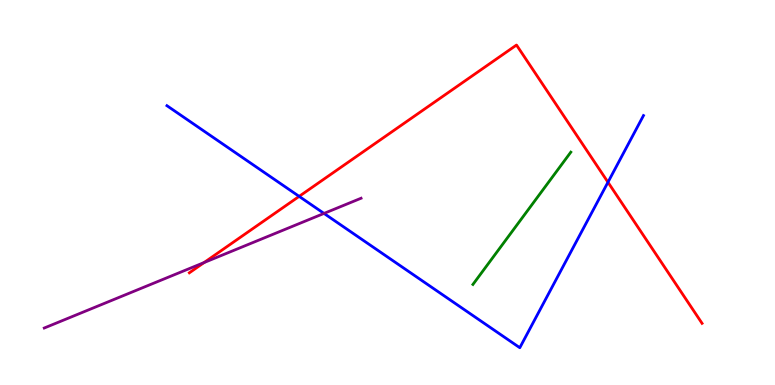[{'lines': ['blue', 'red'], 'intersections': [{'x': 3.86, 'y': 4.9}, {'x': 7.84, 'y': 5.27}]}, {'lines': ['green', 'red'], 'intersections': []}, {'lines': ['purple', 'red'], 'intersections': [{'x': 2.63, 'y': 3.18}]}, {'lines': ['blue', 'green'], 'intersections': []}, {'lines': ['blue', 'purple'], 'intersections': [{'x': 4.18, 'y': 4.46}]}, {'lines': ['green', 'purple'], 'intersections': []}]